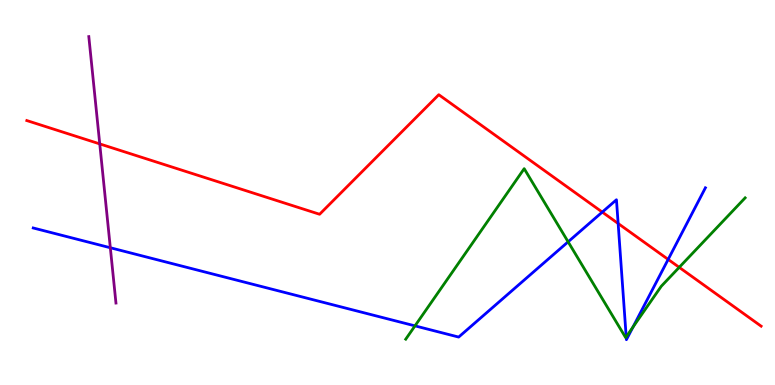[{'lines': ['blue', 'red'], 'intersections': [{'x': 7.77, 'y': 4.49}, {'x': 7.98, 'y': 4.19}, {'x': 8.62, 'y': 3.26}]}, {'lines': ['green', 'red'], 'intersections': [{'x': 8.76, 'y': 3.06}]}, {'lines': ['purple', 'red'], 'intersections': [{'x': 1.29, 'y': 6.26}]}, {'lines': ['blue', 'green'], 'intersections': [{'x': 5.35, 'y': 1.54}, {'x': 7.33, 'y': 3.72}, {'x': 8.08, 'y': 1.25}, {'x': 8.17, 'y': 1.5}]}, {'lines': ['blue', 'purple'], 'intersections': [{'x': 1.42, 'y': 3.57}]}, {'lines': ['green', 'purple'], 'intersections': []}]